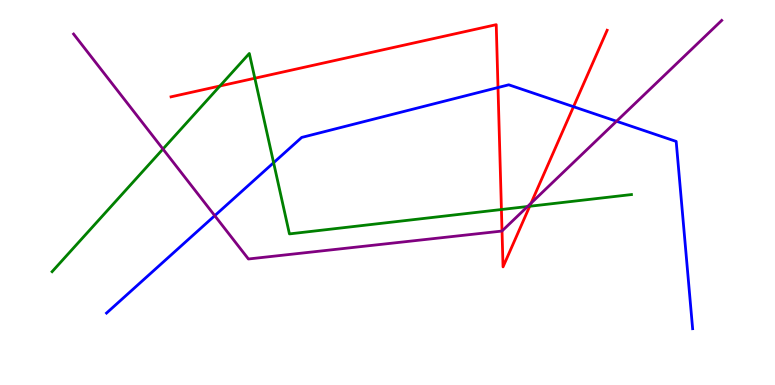[{'lines': ['blue', 'red'], 'intersections': [{'x': 6.43, 'y': 7.73}, {'x': 7.4, 'y': 7.23}]}, {'lines': ['green', 'red'], 'intersections': [{'x': 2.84, 'y': 7.77}, {'x': 3.29, 'y': 7.97}, {'x': 6.47, 'y': 4.56}, {'x': 6.83, 'y': 4.64}]}, {'lines': ['purple', 'red'], 'intersections': [{'x': 6.48, 'y': 4.0}, {'x': 6.85, 'y': 4.72}]}, {'lines': ['blue', 'green'], 'intersections': [{'x': 3.53, 'y': 5.77}]}, {'lines': ['blue', 'purple'], 'intersections': [{'x': 2.77, 'y': 4.4}, {'x': 7.96, 'y': 6.85}]}, {'lines': ['green', 'purple'], 'intersections': [{'x': 2.1, 'y': 6.13}, {'x': 6.81, 'y': 4.64}]}]